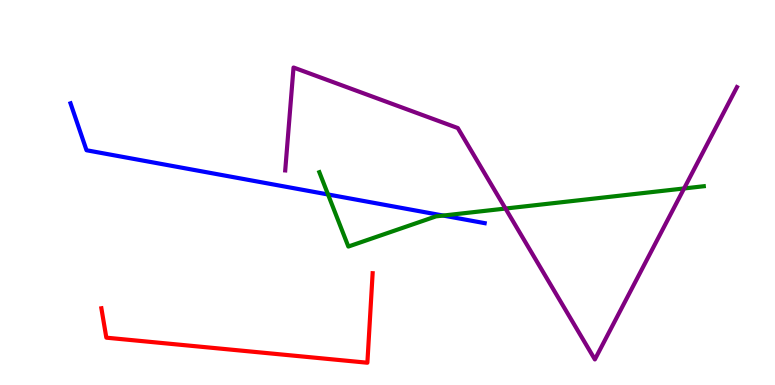[{'lines': ['blue', 'red'], 'intersections': []}, {'lines': ['green', 'red'], 'intersections': []}, {'lines': ['purple', 'red'], 'intersections': []}, {'lines': ['blue', 'green'], 'intersections': [{'x': 4.23, 'y': 4.95}, {'x': 5.72, 'y': 4.4}]}, {'lines': ['blue', 'purple'], 'intersections': []}, {'lines': ['green', 'purple'], 'intersections': [{'x': 6.52, 'y': 4.58}, {'x': 8.83, 'y': 5.11}]}]